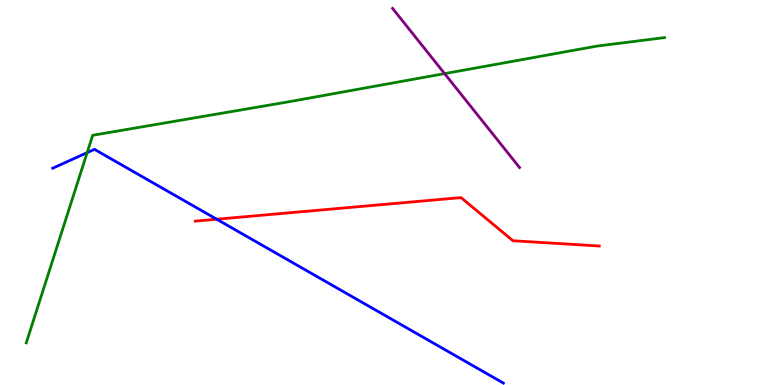[{'lines': ['blue', 'red'], 'intersections': [{'x': 2.8, 'y': 4.31}]}, {'lines': ['green', 'red'], 'intersections': []}, {'lines': ['purple', 'red'], 'intersections': []}, {'lines': ['blue', 'green'], 'intersections': [{'x': 1.12, 'y': 6.04}]}, {'lines': ['blue', 'purple'], 'intersections': []}, {'lines': ['green', 'purple'], 'intersections': [{'x': 5.74, 'y': 8.09}]}]